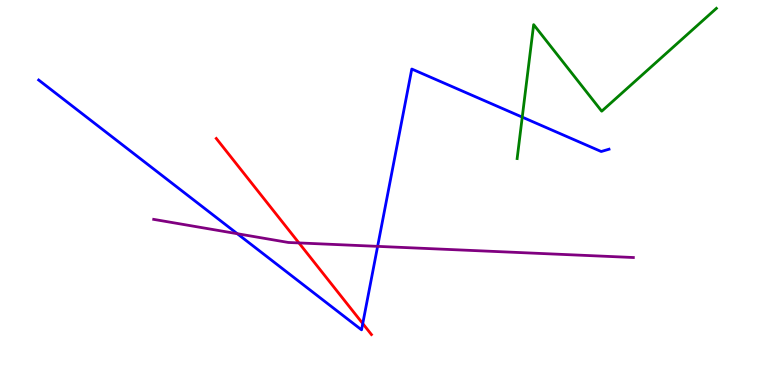[{'lines': ['blue', 'red'], 'intersections': [{'x': 4.68, 'y': 1.6}]}, {'lines': ['green', 'red'], 'intersections': []}, {'lines': ['purple', 'red'], 'intersections': [{'x': 3.86, 'y': 3.69}]}, {'lines': ['blue', 'green'], 'intersections': [{'x': 6.74, 'y': 6.96}]}, {'lines': ['blue', 'purple'], 'intersections': [{'x': 3.06, 'y': 3.93}, {'x': 4.87, 'y': 3.6}]}, {'lines': ['green', 'purple'], 'intersections': []}]